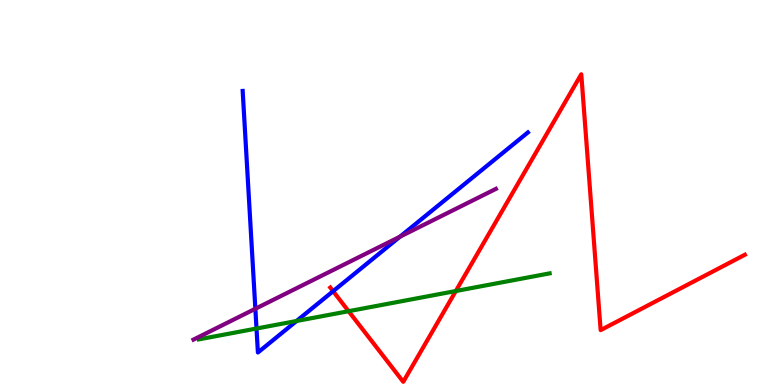[{'lines': ['blue', 'red'], 'intersections': [{'x': 4.3, 'y': 2.44}]}, {'lines': ['green', 'red'], 'intersections': [{'x': 4.5, 'y': 1.92}, {'x': 5.88, 'y': 2.44}]}, {'lines': ['purple', 'red'], 'intersections': []}, {'lines': ['blue', 'green'], 'intersections': [{'x': 3.31, 'y': 1.47}, {'x': 3.83, 'y': 1.66}]}, {'lines': ['blue', 'purple'], 'intersections': [{'x': 3.29, 'y': 1.98}, {'x': 5.16, 'y': 3.85}]}, {'lines': ['green', 'purple'], 'intersections': []}]